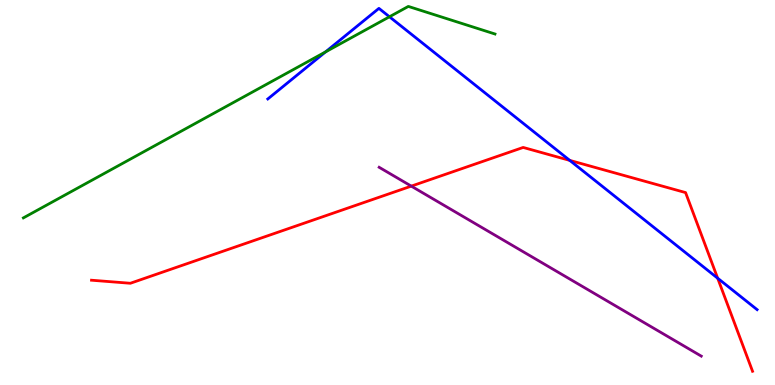[{'lines': ['blue', 'red'], 'intersections': [{'x': 7.35, 'y': 5.83}, {'x': 9.26, 'y': 2.77}]}, {'lines': ['green', 'red'], 'intersections': []}, {'lines': ['purple', 'red'], 'intersections': [{'x': 5.31, 'y': 5.17}]}, {'lines': ['blue', 'green'], 'intersections': [{'x': 4.2, 'y': 8.65}, {'x': 5.03, 'y': 9.56}]}, {'lines': ['blue', 'purple'], 'intersections': []}, {'lines': ['green', 'purple'], 'intersections': []}]